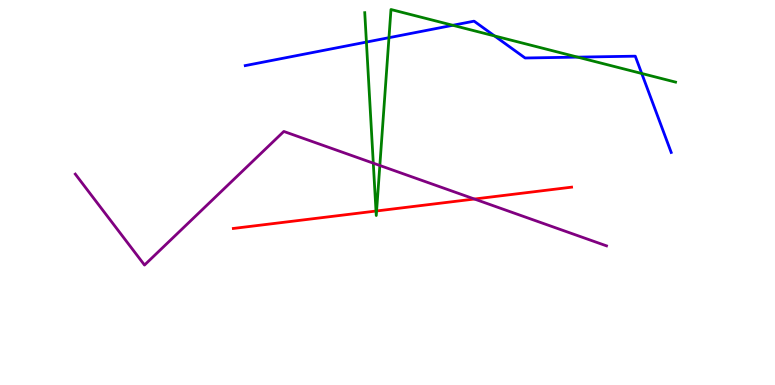[{'lines': ['blue', 'red'], 'intersections': []}, {'lines': ['green', 'red'], 'intersections': [{'x': 4.85, 'y': 4.52}, {'x': 4.86, 'y': 4.52}]}, {'lines': ['purple', 'red'], 'intersections': [{'x': 6.12, 'y': 4.83}]}, {'lines': ['blue', 'green'], 'intersections': [{'x': 4.73, 'y': 8.91}, {'x': 5.02, 'y': 9.02}, {'x': 5.84, 'y': 9.34}, {'x': 6.38, 'y': 9.07}, {'x': 7.45, 'y': 8.52}, {'x': 8.28, 'y': 8.09}]}, {'lines': ['blue', 'purple'], 'intersections': []}, {'lines': ['green', 'purple'], 'intersections': [{'x': 4.82, 'y': 5.76}, {'x': 4.9, 'y': 5.7}]}]